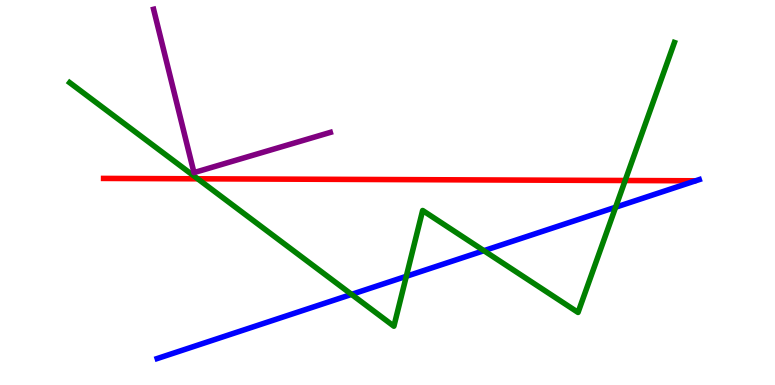[{'lines': ['blue', 'red'], 'intersections': []}, {'lines': ['green', 'red'], 'intersections': [{'x': 2.55, 'y': 5.36}, {'x': 8.07, 'y': 5.31}]}, {'lines': ['purple', 'red'], 'intersections': []}, {'lines': ['blue', 'green'], 'intersections': [{'x': 4.54, 'y': 2.35}, {'x': 5.24, 'y': 2.82}, {'x': 6.24, 'y': 3.49}, {'x': 7.94, 'y': 4.62}]}, {'lines': ['blue', 'purple'], 'intersections': []}, {'lines': ['green', 'purple'], 'intersections': []}]